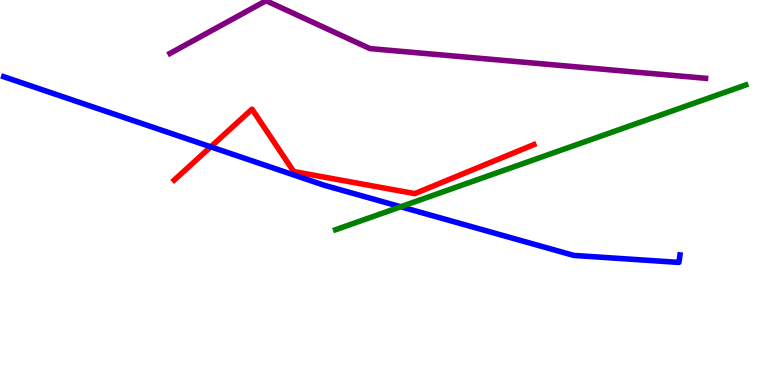[{'lines': ['blue', 'red'], 'intersections': [{'x': 2.72, 'y': 6.19}]}, {'lines': ['green', 'red'], 'intersections': []}, {'lines': ['purple', 'red'], 'intersections': []}, {'lines': ['blue', 'green'], 'intersections': [{'x': 5.17, 'y': 4.63}]}, {'lines': ['blue', 'purple'], 'intersections': []}, {'lines': ['green', 'purple'], 'intersections': []}]